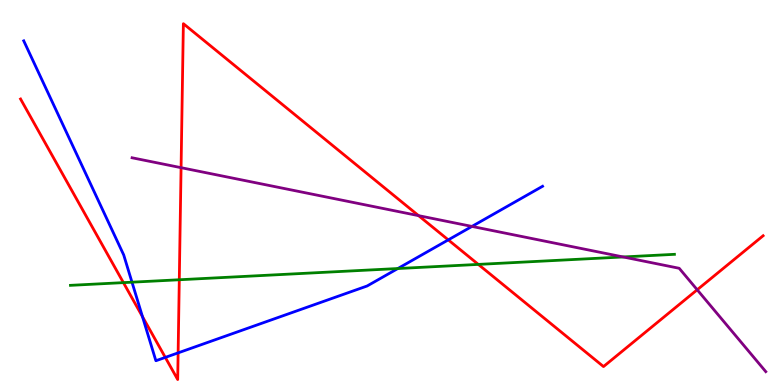[{'lines': ['blue', 'red'], 'intersections': [{'x': 1.84, 'y': 1.78}, {'x': 2.13, 'y': 0.717}, {'x': 2.3, 'y': 0.835}, {'x': 5.78, 'y': 3.77}]}, {'lines': ['green', 'red'], 'intersections': [{'x': 1.59, 'y': 2.66}, {'x': 2.31, 'y': 2.73}, {'x': 6.17, 'y': 3.13}]}, {'lines': ['purple', 'red'], 'intersections': [{'x': 2.34, 'y': 5.64}, {'x': 5.4, 'y': 4.4}, {'x': 9.0, 'y': 2.47}]}, {'lines': ['blue', 'green'], 'intersections': [{'x': 1.7, 'y': 2.67}, {'x': 5.13, 'y': 3.03}]}, {'lines': ['blue', 'purple'], 'intersections': [{'x': 6.09, 'y': 4.12}]}, {'lines': ['green', 'purple'], 'intersections': [{'x': 8.04, 'y': 3.33}]}]